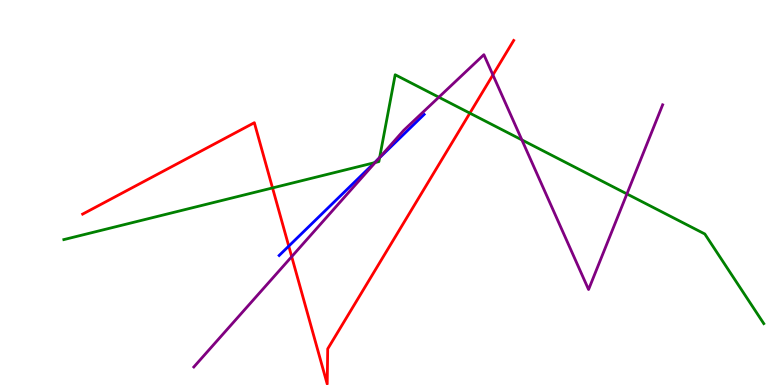[{'lines': ['blue', 'red'], 'intersections': [{'x': 3.73, 'y': 3.61}]}, {'lines': ['green', 'red'], 'intersections': [{'x': 3.52, 'y': 5.12}, {'x': 6.06, 'y': 7.06}]}, {'lines': ['purple', 'red'], 'intersections': [{'x': 3.76, 'y': 3.33}, {'x': 6.36, 'y': 8.05}]}, {'lines': ['blue', 'green'], 'intersections': [{'x': 4.83, 'y': 5.77}, {'x': 4.9, 'y': 5.9}]}, {'lines': ['blue', 'purple'], 'intersections': [{'x': 4.88, 'y': 5.87}]}, {'lines': ['green', 'purple'], 'intersections': [{'x': 4.84, 'y': 5.78}, {'x': 4.9, 'y': 5.91}, {'x': 5.66, 'y': 7.48}, {'x': 6.73, 'y': 6.37}, {'x': 8.09, 'y': 4.96}]}]